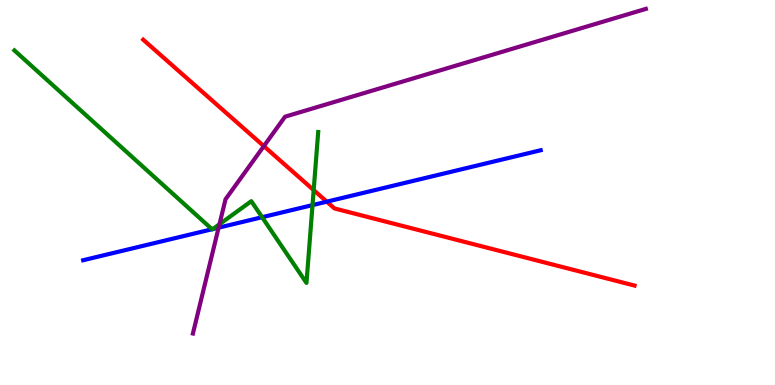[{'lines': ['blue', 'red'], 'intersections': [{'x': 4.22, 'y': 4.76}]}, {'lines': ['green', 'red'], 'intersections': [{'x': 4.05, 'y': 5.06}]}, {'lines': ['purple', 'red'], 'intersections': [{'x': 3.4, 'y': 6.2}]}, {'lines': ['blue', 'green'], 'intersections': [{'x': 2.74, 'y': 4.05}, {'x': 2.75, 'y': 4.05}, {'x': 3.38, 'y': 4.36}, {'x': 4.03, 'y': 4.67}]}, {'lines': ['blue', 'purple'], 'intersections': [{'x': 2.82, 'y': 4.09}]}, {'lines': ['green', 'purple'], 'intersections': [{'x': 2.83, 'y': 4.18}]}]